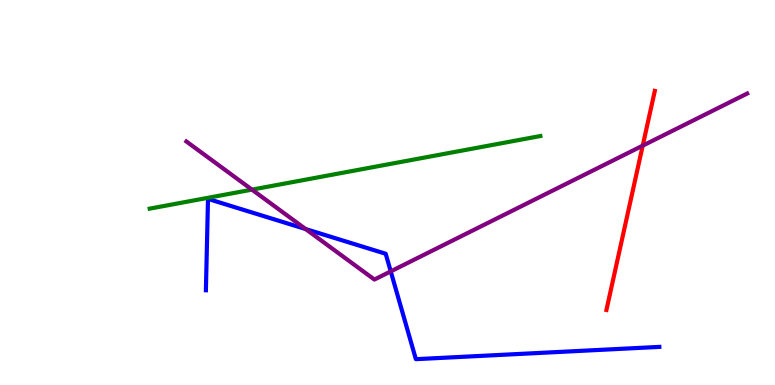[{'lines': ['blue', 'red'], 'intersections': []}, {'lines': ['green', 'red'], 'intersections': []}, {'lines': ['purple', 'red'], 'intersections': [{'x': 8.29, 'y': 6.22}]}, {'lines': ['blue', 'green'], 'intersections': []}, {'lines': ['blue', 'purple'], 'intersections': [{'x': 3.94, 'y': 4.05}, {'x': 5.04, 'y': 2.95}]}, {'lines': ['green', 'purple'], 'intersections': [{'x': 3.25, 'y': 5.07}]}]